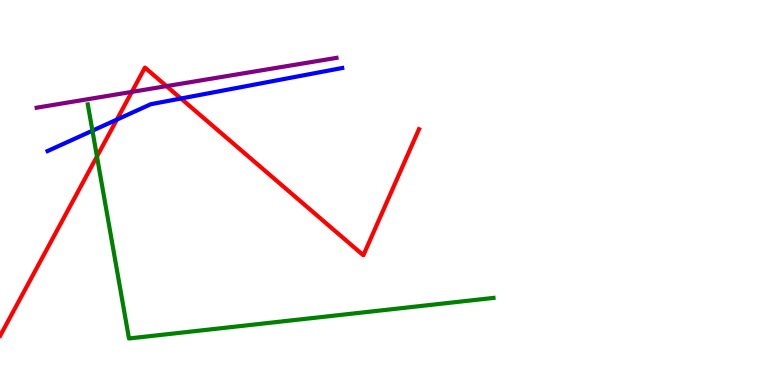[{'lines': ['blue', 'red'], 'intersections': [{'x': 1.51, 'y': 6.89}, {'x': 2.33, 'y': 7.44}]}, {'lines': ['green', 'red'], 'intersections': [{'x': 1.25, 'y': 5.94}]}, {'lines': ['purple', 'red'], 'intersections': [{'x': 1.7, 'y': 7.61}, {'x': 2.15, 'y': 7.76}]}, {'lines': ['blue', 'green'], 'intersections': [{'x': 1.19, 'y': 6.61}]}, {'lines': ['blue', 'purple'], 'intersections': []}, {'lines': ['green', 'purple'], 'intersections': []}]